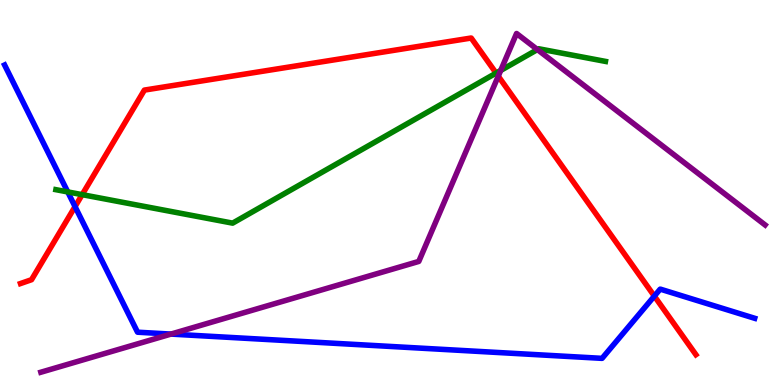[{'lines': ['blue', 'red'], 'intersections': [{'x': 0.968, 'y': 4.63}, {'x': 8.44, 'y': 2.31}]}, {'lines': ['green', 'red'], 'intersections': [{'x': 1.06, 'y': 4.94}, {'x': 6.4, 'y': 8.1}]}, {'lines': ['purple', 'red'], 'intersections': [{'x': 6.43, 'y': 8.02}]}, {'lines': ['blue', 'green'], 'intersections': [{'x': 0.874, 'y': 5.02}]}, {'lines': ['blue', 'purple'], 'intersections': [{'x': 2.21, 'y': 1.32}]}, {'lines': ['green', 'purple'], 'intersections': [{'x': 6.46, 'y': 8.17}, {'x': 6.93, 'y': 8.71}]}]